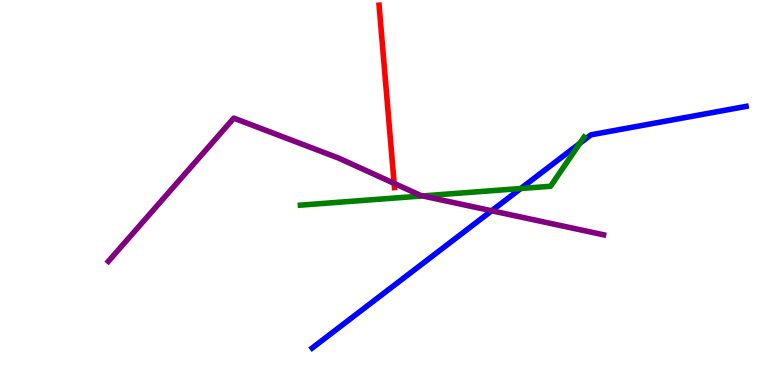[{'lines': ['blue', 'red'], 'intersections': []}, {'lines': ['green', 'red'], 'intersections': []}, {'lines': ['purple', 'red'], 'intersections': [{'x': 5.09, 'y': 5.24}]}, {'lines': ['blue', 'green'], 'intersections': [{'x': 6.72, 'y': 5.1}, {'x': 7.48, 'y': 6.28}]}, {'lines': ['blue', 'purple'], 'intersections': [{'x': 6.34, 'y': 4.53}]}, {'lines': ['green', 'purple'], 'intersections': [{'x': 5.45, 'y': 4.91}]}]